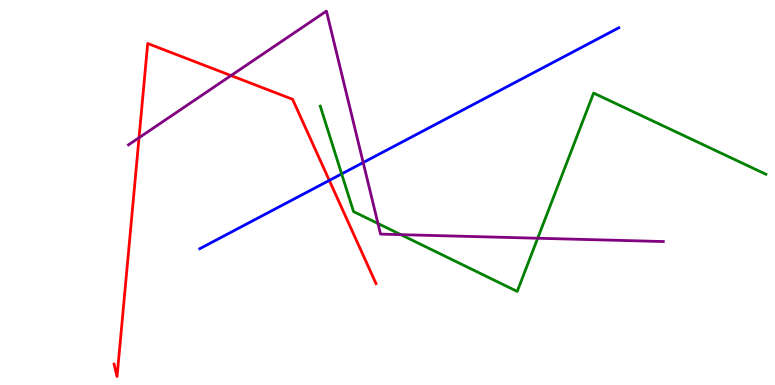[{'lines': ['blue', 'red'], 'intersections': [{'x': 4.25, 'y': 5.31}]}, {'lines': ['green', 'red'], 'intersections': []}, {'lines': ['purple', 'red'], 'intersections': [{'x': 1.79, 'y': 6.42}, {'x': 2.98, 'y': 8.04}]}, {'lines': ['blue', 'green'], 'intersections': [{'x': 4.41, 'y': 5.48}]}, {'lines': ['blue', 'purple'], 'intersections': [{'x': 4.69, 'y': 5.78}]}, {'lines': ['green', 'purple'], 'intersections': [{'x': 4.88, 'y': 4.19}, {'x': 5.17, 'y': 3.91}, {'x': 6.94, 'y': 3.81}]}]